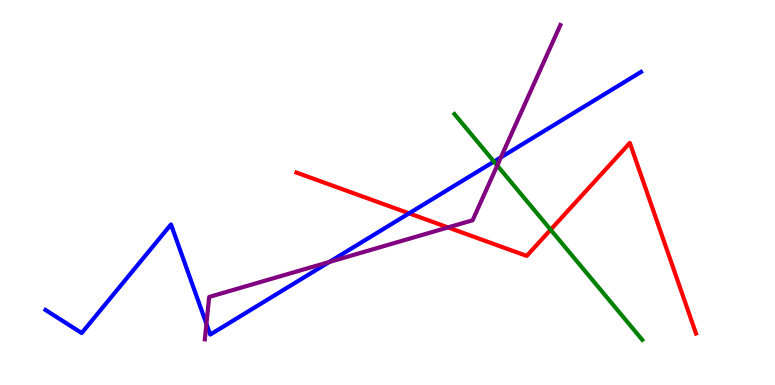[{'lines': ['blue', 'red'], 'intersections': [{'x': 5.28, 'y': 4.46}]}, {'lines': ['green', 'red'], 'intersections': [{'x': 7.1, 'y': 4.03}]}, {'lines': ['purple', 'red'], 'intersections': [{'x': 5.78, 'y': 4.09}]}, {'lines': ['blue', 'green'], 'intersections': [{'x': 6.37, 'y': 5.8}]}, {'lines': ['blue', 'purple'], 'intersections': [{'x': 2.66, 'y': 1.59}, {'x': 4.25, 'y': 3.19}, {'x': 6.46, 'y': 5.91}]}, {'lines': ['green', 'purple'], 'intersections': [{'x': 6.42, 'y': 5.7}]}]